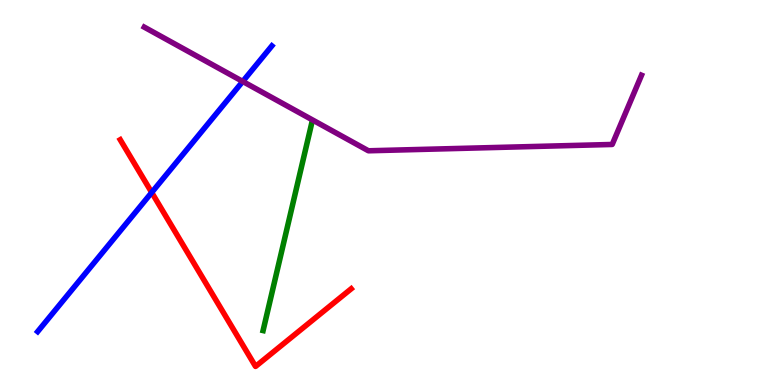[{'lines': ['blue', 'red'], 'intersections': [{'x': 1.96, 'y': 5.0}]}, {'lines': ['green', 'red'], 'intersections': []}, {'lines': ['purple', 'red'], 'intersections': []}, {'lines': ['blue', 'green'], 'intersections': []}, {'lines': ['blue', 'purple'], 'intersections': [{'x': 3.13, 'y': 7.88}]}, {'lines': ['green', 'purple'], 'intersections': []}]